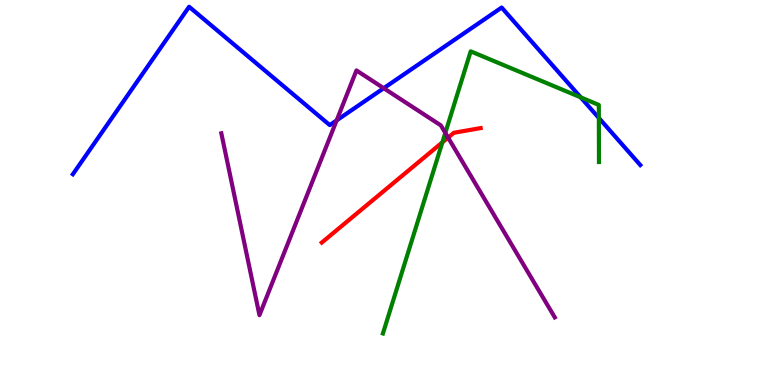[{'lines': ['blue', 'red'], 'intersections': []}, {'lines': ['green', 'red'], 'intersections': [{'x': 5.71, 'y': 6.3}]}, {'lines': ['purple', 'red'], 'intersections': [{'x': 5.78, 'y': 6.43}]}, {'lines': ['blue', 'green'], 'intersections': [{'x': 7.49, 'y': 7.47}, {'x': 7.73, 'y': 6.94}]}, {'lines': ['blue', 'purple'], 'intersections': [{'x': 4.34, 'y': 6.87}, {'x': 4.95, 'y': 7.71}]}, {'lines': ['green', 'purple'], 'intersections': [{'x': 5.75, 'y': 6.55}]}]